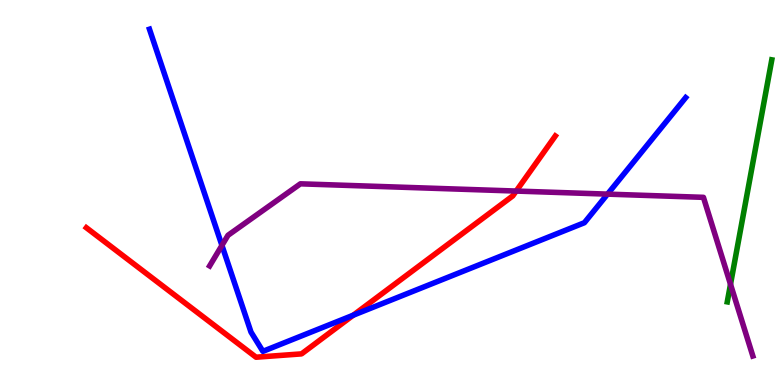[{'lines': ['blue', 'red'], 'intersections': [{'x': 4.56, 'y': 1.81}]}, {'lines': ['green', 'red'], 'intersections': []}, {'lines': ['purple', 'red'], 'intersections': [{'x': 6.66, 'y': 5.04}]}, {'lines': ['blue', 'green'], 'intersections': []}, {'lines': ['blue', 'purple'], 'intersections': [{'x': 2.86, 'y': 3.63}, {'x': 7.84, 'y': 4.96}]}, {'lines': ['green', 'purple'], 'intersections': [{'x': 9.43, 'y': 2.62}]}]